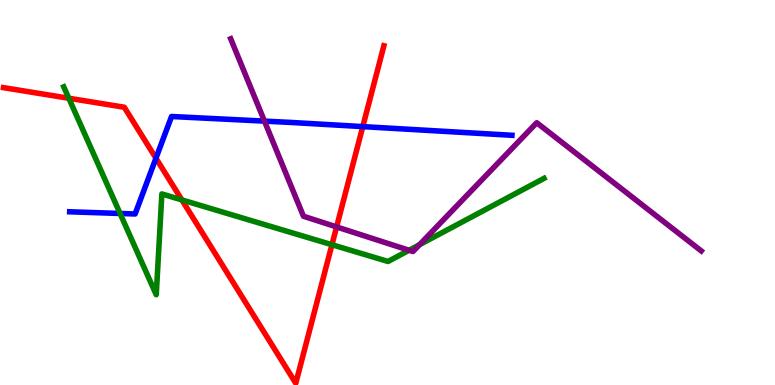[{'lines': ['blue', 'red'], 'intersections': [{'x': 2.01, 'y': 5.89}, {'x': 4.68, 'y': 6.71}]}, {'lines': ['green', 'red'], 'intersections': [{'x': 0.888, 'y': 7.45}, {'x': 2.35, 'y': 4.81}, {'x': 4.28, 'y': 3.64}]}, {'lines': ['purple', 'red'], 'intersections': [{'x': 4.34, 'y': 4.11}]}, {'lines': ['blue', 'green'], 'intersections': [{'x': 1.55, 'y': 4.46}]}, {'lines': ['blue', 'purple'], 'intersections': [{'x': 3.41, 'y': 6.85}]}, {'lines': ['green', 'purple'], 'intersections': [{'x': 5.28, 'y': 3.5}, {'x': 5.41, 'y': 3.64}]}]